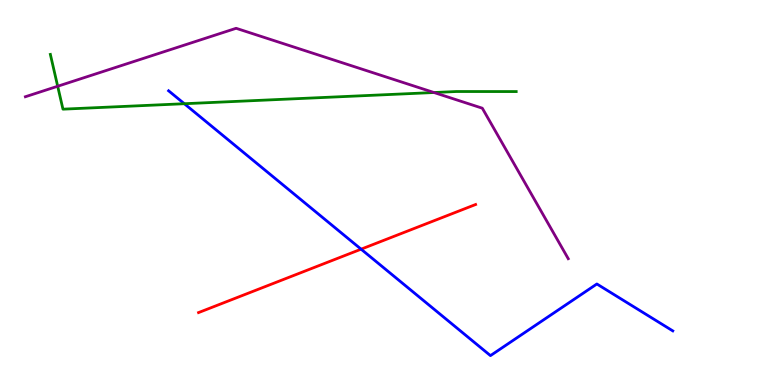[{'lines': ['blue', 'red'], 'intersections': [{'x': 4.66, 'y': 3.53}]}, {'lines': ['green', 'red'], 'intersections': []}, {'lines': ['purple', 'red'], 'intersections': []}, {'lines': ['blue', 'green'], 'intersections': [{'x': 2.38, 'y': 7.31}]}, {'lines': ['blue', 'purple'], 'intersections': []}, {'lines': ['green', 'purple'], 'intersections': [{'x': 0.744, 'y': 7.76}, {'x': 5.6, 'y': 7.6}]}]